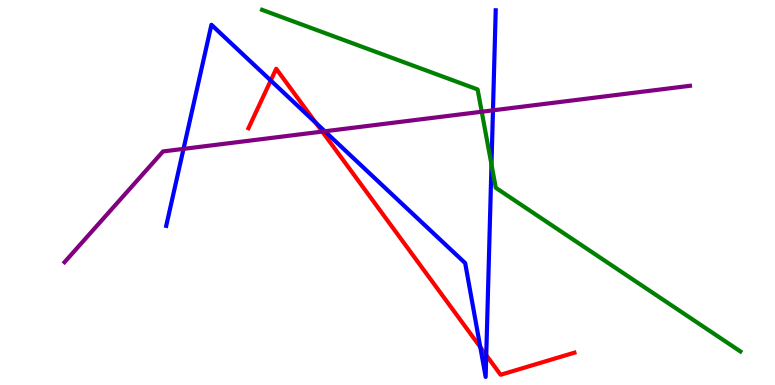[{'lines': ['blue', 'red'], 'intersections': [{'x': 3.49, 'y': 7.91}, {'x': 4.08, 'y': 6.81}, {'x': 6.2, 'y': 0.986}, {'x': 6.27, 'y': 0.774}]}, {'lines': ['green', 'red'], 'intersections': []}, {'lines': ['purple', 'red'], 'intersections': [{'x': 4.16, 'y': 6.58}]}, {'lines': ['blue', 'green'], 'intersections': [{'x': 6.34, 'y': 5.73}]}, {'lines': ['blue', 'purple'], 'intersections': [{'x': 2.37, 'y': 6.13}, {'x': 4.19, 'y': 6.59}, {'x': 6.36, 'y': 7.13}]}, {'lines': ['green', 'purple'], 'intersections': [{'x': 6.22, 'y': 7.1}]}]